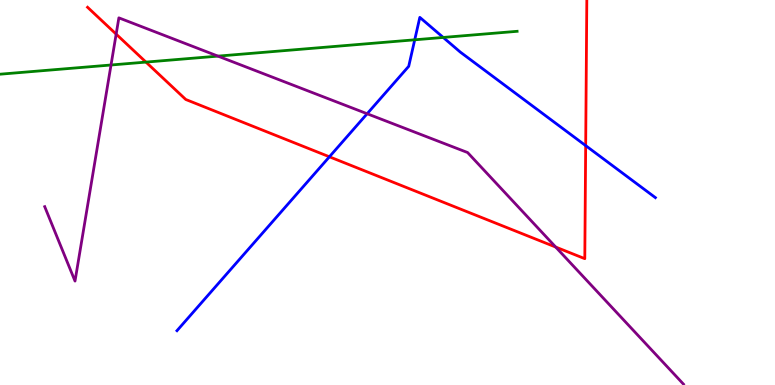[{'lines': ['blue', 'red'], 'intersections': [{'x': 4.25, 'y': 5.93}, {'x': 7.56, 'y': 6.22}]}, {'lines': ['green', 'red'], 'intersections': [{'x': 1.88, 'y': 8.39}]}, {'lines': ['purple', 'red'], 'intersections': [{'x': 1.5, 'y': 9.11}, {'x': 7.17, 'y': 3.58}]}, {'lines': ['blue', 'green'], 'intersections': [{'x': 5.35, 'y': 8.97}, {'x': 5.72, 'y': 9.03}]}, {'lines': ['blue', 'purple'], 'intersections': [{'x': 4.74, 'y': 7.05}]}, {'lines': ['green', 'purple'], 'intersections': [{'x': 1.43, 'y': 8.31}, {'x': 2.81, 'y': 8.54}]}]